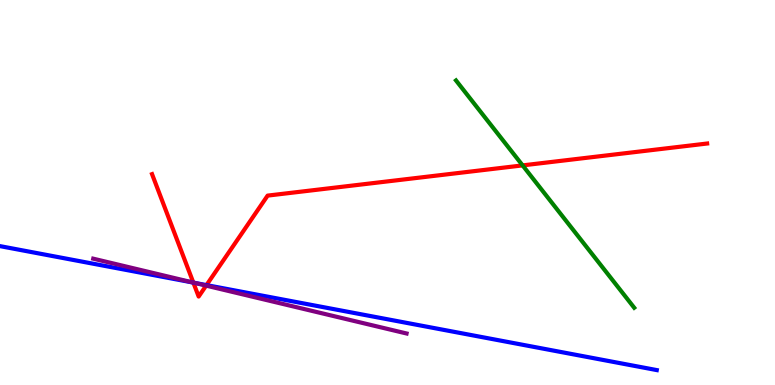[{'lines': ['blue', 'red'], 'intersections': [{'x': 2.49, 'y': 2.66}, {'x': 2.66, 'y': 2.59}]}, {'lines': ['green', 'red'], 'intersections': [{'x': 6.74, 'y': 5.7}]}, {'lines': ['purple', 'red'], 'intersections': [{'x': 2.49, 'y': 2.66}, {'x': 2.66, 'y': 2.58}]}, {'lines': ['blue', 'green'], 'intersections': []}, {'lines': ['blue', 'purple'], 'intersections': [{'x': 2.51, 'y': 2.66}]}, {'lines': ['green', 'purple'], 'intersections': []}]